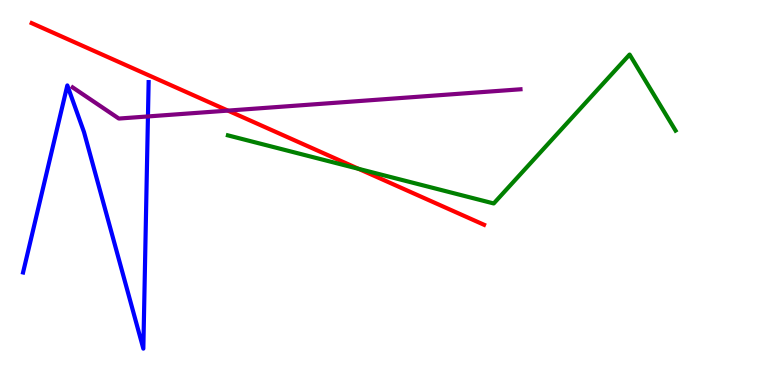[{'lines': ['blue', 'red'], 'intersections': []}, {'lines': ['green', 'red'], 'intersections': [{'x': 4.63, 'y': 5.61}]}, {'lines': ['purple', 'red'], 'intersections': [{'x': 2.94, 'y': 7.13}]}, {'lines': ['blue', 'green'], 'intersections': []}, {'lines': ['blue', 'purple'], 'intersections': [{'x': 1.91, 'y': 6.98}]}, {'lines': ['green', 'purple'], 'intersections': []}]